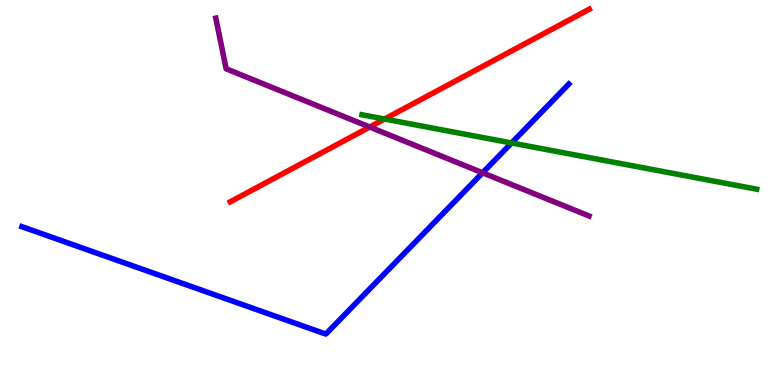[{'lines': ['blue', 'red'], 'intersections': []}, {'lines': ['green', 'red'], 'intersections': [{'x': 4.96, 'y': 6.91}]}, {'lines': ['purple', 'red'], 'intersections': [{'x': 4.77, 'y': 6.7}]}, {'lines': ['blue', 'green'], 'intersections': [{'x': 6.6, 'y': 6.29}]}, {'lines': ['blue', 'purple'], 'intersections': [{'x': 6.23, 'y': 5.51}]}, {'lines': ['green', 'purple'], 'intersections': []}]